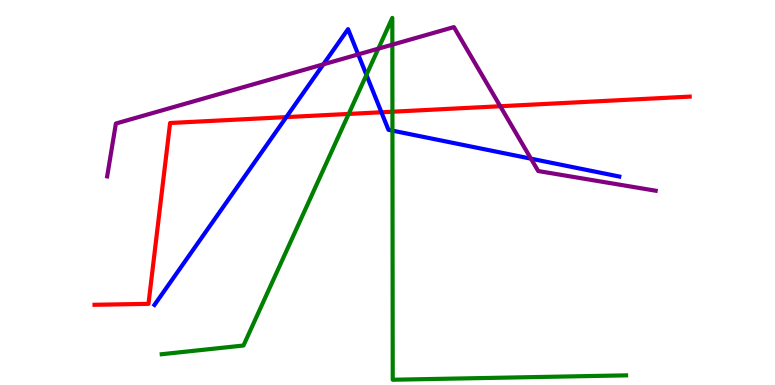[{'lines': ['blue', 'red'], 'intersections': [{'x': 3.69, 'y': 6.96}, {'x': 4.92, 'y': 7.08}]}, {'lines': ['green', 'red'], 'intersections': [{'x': 4.5, 'y': 7.04}, {'x': 5.06, 'y': 7.1}]}, {'lines': ['purple', 'red'], 'intersections': [{'x': 6.45, 'y': 7.24}]}, {'lines': ['blue', 'green'], 'intersections': [{'x': 4.73, 'y': 8.05}, {'x': 5.06, 'y': 6.61}]}, {'lines': ['blue', 'purple'], 'intersections': [{'x': 4.17, 'y': 8.33}, {'x': 4.62, 'y': 8.59}, {'x': 6.85, 'y': 5.88}]}, {'lines': ['green', 'purple'], 'intersections': [{'x': 4.88, 'y': 8.74}, {'x': 5.06, 'y': 8.84}]}]